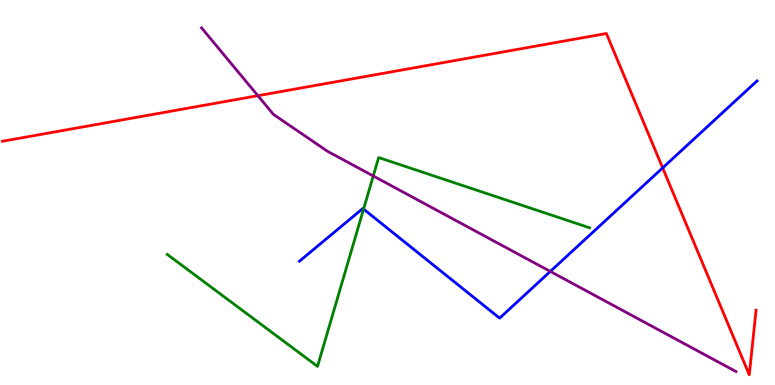[{'lines': ['blue', 'red'], 'intersections': [{'x': 8.55, 'y': 5.64}]}, {'lines': ['green', 'red'], 'intersections': []}, {'lines': ['purple', 'red'], 'intersections': [{'x': 3.33, 'y': 7.51}]}, {'lines': ['blue', 'green'], 'intersections': [{'x': 4.69, 'y': 4.57}]}, {'lines': ['blue', 'purple'], 'intersections': [{'x': 7.1, 'y': 2.95}]}, {'lines': ['green', 'purple'], 'intersections': [{'x': 4.82, 'y': 5.43}]}]